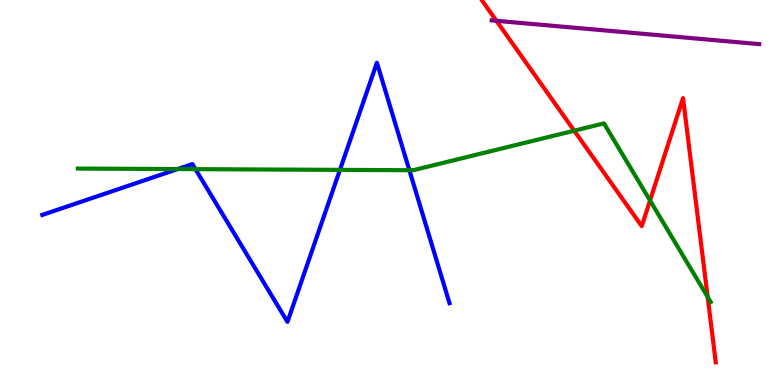[{'lines': ['blue', 'red'], 'intersections': []}, {'lines': ['green', 'red'], 'intersections': [{'x': 7.41, 'y': 6.6}, {'x': 8.39, 'y': 4.79}, {'x': 9.13, 'y': 2.29}]}, {'lines': ['purple', 'red'], 'intersections': [{'x': 6.41, 'y': 9.46}]}, {'lines': ['blue', 'green'], 'intersections': [{'x': 2.29, 'y': 5.61}, {'x': 2.52, 'y': 5.61}, {'x': 4.39, 'y': 5.59}, {'x': 5.28, 'y': 5.58}]}, {'lines': ['blue', 'purple'], 'intersections': []}, {'lines': ['green', 'purple'], 'intersections': []}]